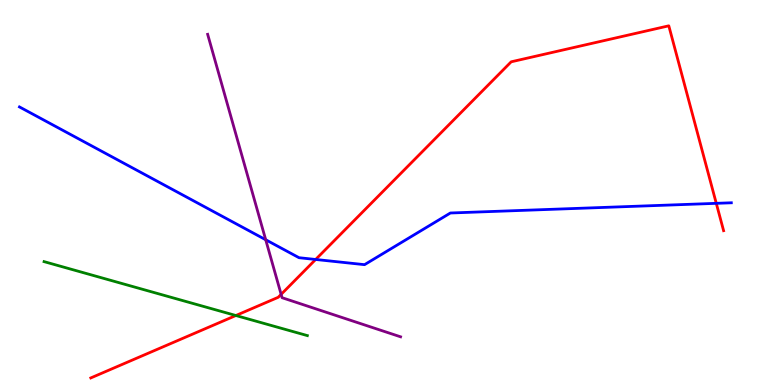[{'lines': ['blue', 'red'], 'intersections': [{'x': 4.07, 'y': 3.26}, {'x': 9.24, 'y': 4.72}]}, {'lines': ['green', 'red'], 'intersections': [{'x': 3.04, 'y': 1.8}]}, {'lines': ['purple', 'red'], 'intersections': [{'x': 3.63, 'y': 2.35}]}, {'lines': ['blue', 'green'], 'intersections': []}, {'lines': ['blue', 'purple'], 'intersections': [{'x': 3.43, 'y': 3.77}]}, {'lines': ['green', 'purple'], 'intersections': []}]